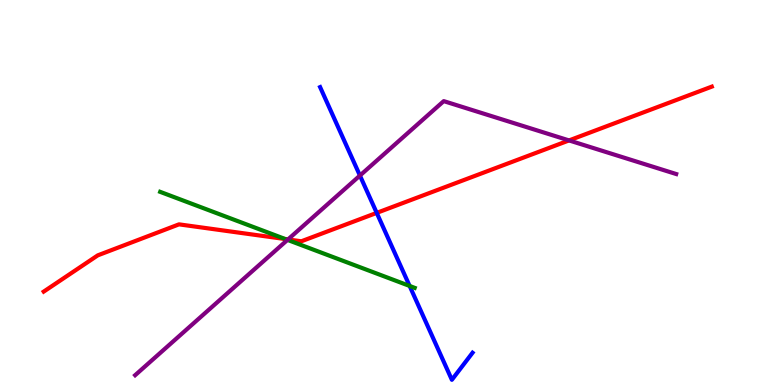[{'lines': ['blue', 'red'], 'intersections': [{'x': 4.86, 'y': 4.47}]}, {'lines': ['green', 'red'], 'intersections': [{'x': 3.68, 'y': 3.79}]}, {'lines': ['purple', 'red'], 'intersections': [{'x': 3.72, 'y': 3.78}, {'x': 7.34, 'y': 6.35}]}, {'lines': ['blue', 'green'], 'intersections': [{'x': 5.29, 'y': 2.57}]}, {'lines': ['blue', 'purple'], 'intersections': [{'x': 4.64, 'y': 5.44}]}, {'lines': ['green', 'purple'], 'intersections': [{'x': 3.71, 'y': 3.77}]}]